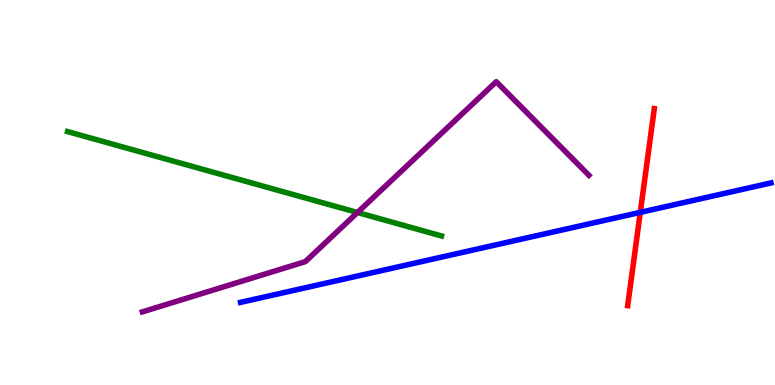[{'lines': ['blue', 'red'], 'intersections': [{'x': 8.26, 'y': 4.48}]}, {'lines': ['green', 'red'], 'intersections': []}, {'lines': ['purple', 'red'], 'intersections': []}, {'lines': ['blue', 'green'], 'intersections': []}, {'lines': ['blue', 'purple'], 'intersections': []}, {'lines': ['green', 'purple'], 'intersections': [{'x': 4.61, 'y': 4.48}]}]